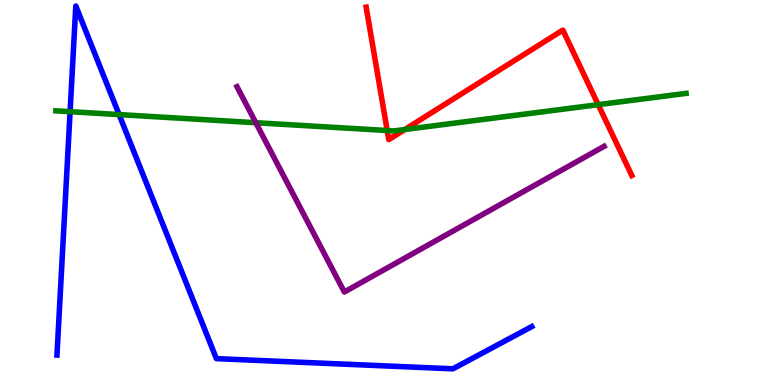[{'lines': ['blue', 'red'], 'intersections': []}, {'lines': ['green', 'red'], 'intersections': [{'x': 5.0, 'y': 6.61}, {'x': 5.22, 'y': 6.64}, {'x': 7.72, 'y': 7.28}]}, {'lines': ['purple', 'red'], 'intersections': []}, {'lines': ['blue', 'green'], 'intersections': [{'x': 0.904, 'y': 7.1}, {'x': 1.54, 'y': 7.02}]}, {'lines': ['blue', 'purple'], 'intersections': []}, {'lines': ['green', 'purple'], 'intersections': [{'x': 3.3, 'y': 6.81}]}]